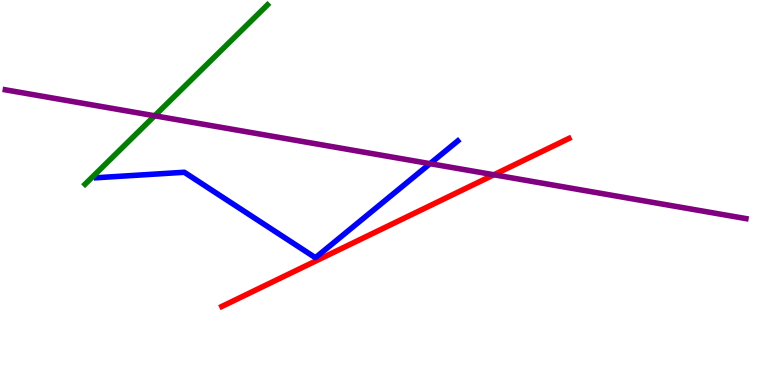[{'lines': ['blue', 'red'], 'intersections': []}, {'lines': ['green', 'red'], 'intersections': []}, {'lines': ['purple', 'red'], 'intersections': [{'x': 6.37, 'y': 5.46}]}, {'lines': ['blue', 'green'], 'intersections': []}, {'lines': ['blue', 'purple'], 'intersections': [{'x': 5.55, 'y': 5.75}]}, {'lines': ['green', 'purple'], 'intersections': [{'x': 2.0, 'y': 6.99}]}]